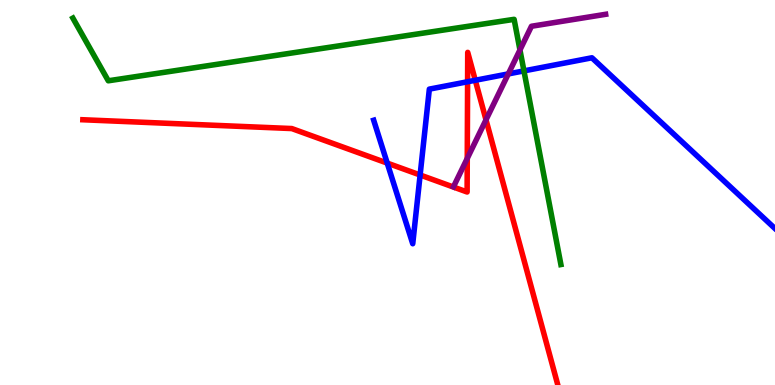[{'lines': ['blue', 'red'], 'intersections': [{'x': 5.0, 'y': 5.76}, {'x': 5.42, 'y': 5.45}, {'x': 6.03, 'y': 7.88}, {'x': 6.13, 'y': 7.92}]}, {'lines': ['green', 'red'], 'intersections': []}, {'lines': ['purple', 'red'], 'intersections': [{'x': 6.03, 'y': 5.89}, {'x': 6.27, 'y': 6.89}]}, {'lines': ['blue', 'green'], 'intersections': [{'x': 6.76, 'y': 8.16}]}, {'lines': ['blue', 'purple'], 'intersections': [{'x': 6.56, 'y': 8.08}]}, {'lines': ['green', 'purple'], 'intersections': [{'x': 6.71, 'y': 8.7}]}]